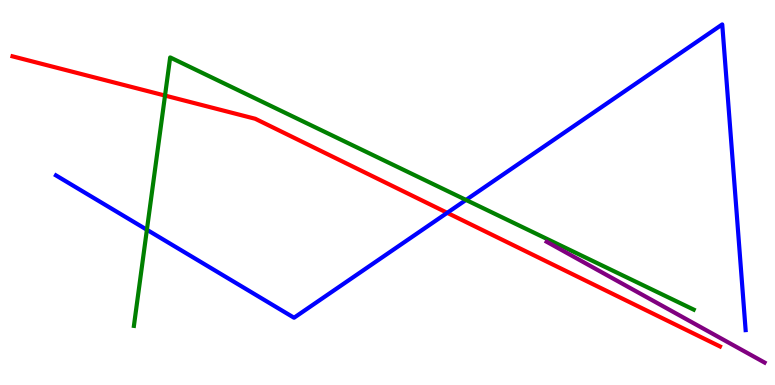[{'lines': ['blue', 'red'], 'intersections': [{'x': 5.77, 'y': 4.47}]}, {'lines': ['green', 'red'], 'intersections': [{'x': 2.13, 'y': 7.52}]}, {'lines': ['purple', 'red'], 'intersections': []}, {'lines': ['blue', 'green'], 'intersections': [{'x': 1.9, 'y': 4.03}, {'x': 6.01, 'y': 4.81}]}, {'lines': ['blue', 'purple'], 'intersections': []}, {'lines': ['green', 'purple'], 'intersections': []}]